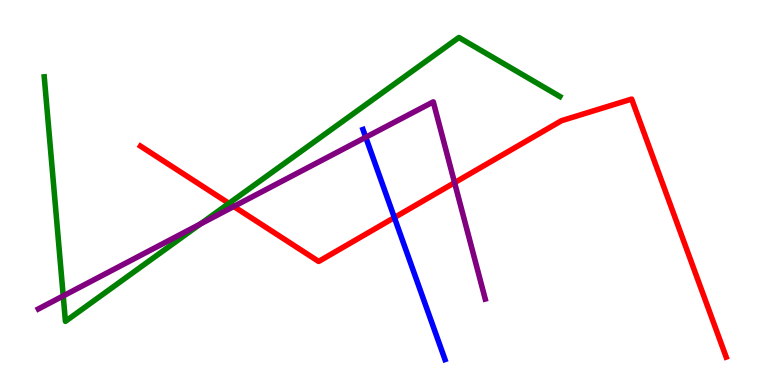[{'lines': ['blue', 'red'], 'intersections': [{'x': 5.09, 'y': 4.35}]}, {'lines': ['green', 'red'], 'intersections': [{'x': 2.95, 'y': 4.72}]}, {'lines': ['purple', 'red'], 'intersections': [{'x': 3.02, 'y': 4.64}, {'x': 5.87, 'y': 5.26}]}, {'lines': ['blue', 'green'], 'intersections': []}, {'lines': ['blue', 'purple'], 'intersections': [{'x': 4.72, 'y': 6.43}]}, {'lines': ['green', 'purple'], 'intersections': [{'x': 0.816, 'y': 2.31}, {'x': 2.58, 'y': 4.18}]}]